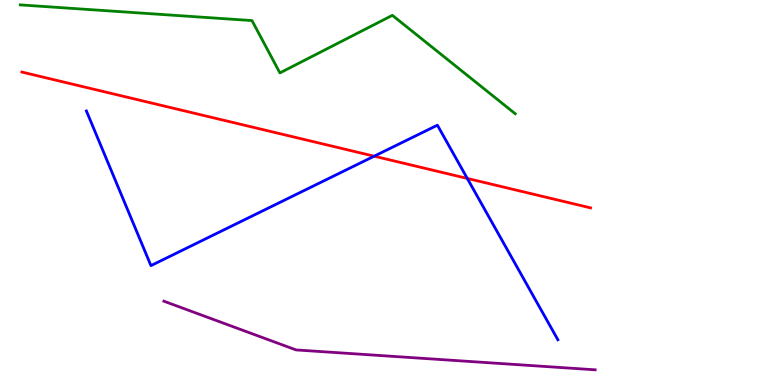[{'lines': ['blue', 'red'], 'intersections': [{'x': 4.83, 'y': 5.94}, {'x': 6.03, 'y': 5.37}]}, {'lines': ['green', 'red'], 'intersections': []}, {'lines': ['purple', 'red'], 'intersections': []}, {'lines': ['blue', 'green'], 'intersections': []}, {'lines': ['blue', 'purple'], 'intersections': []}, {'lines': ['green', 'purple'], 'intersections': []}]